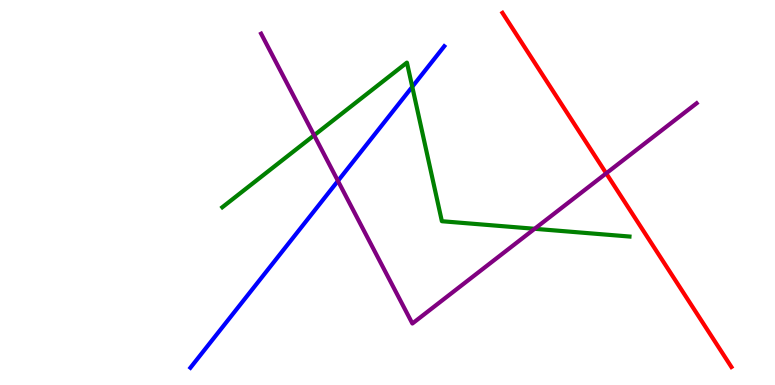[{'lines': ['blue', 'red'], 'intersections': []}, {'lines': ['green', 'red'], 'intersections': []}, {'lines': ['purple', 'red'], 'intersections': [{'x': 7.82, 'y': 5.5}]}, {'lines': ['blue', 'green'], 'intersections': [{'x': 5.32, 'y': 7.75}]}, {'lines': ['blue', 'purple'], 'intersections': [{'x': 4.36, 'y': 5.3}]}, {'lines': ['green', 'purple'], 'intersections': [{'x': 4.05, 'y': 6.49}, {'x': 6.9, 'y': 4.06}]}]